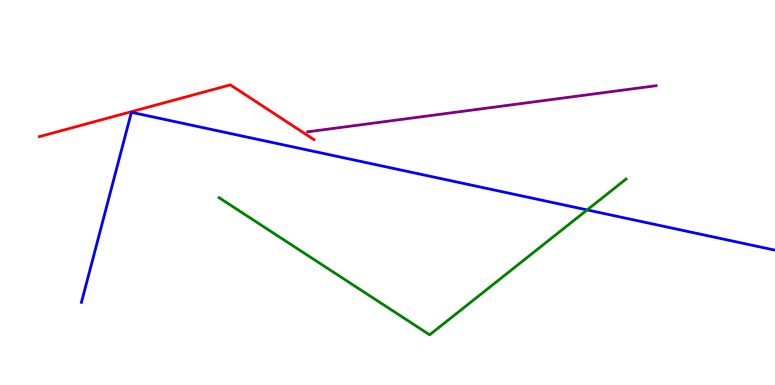[{'lines': ['blue', 'red'], 'intersections': []}, {'lines': ['green', 'red'], 'intersections': []}, {'lines': ['purple', 'red'], 'intersections': []}, {'lines': ['blue', 'green'], 'intersections': [{'x': 7.58, 'y': 4.55}]}, {'lines': ['blue', 'purple'], 'intersections': []}, {'lines': ['green', 'purple'], 'intersections': []}]